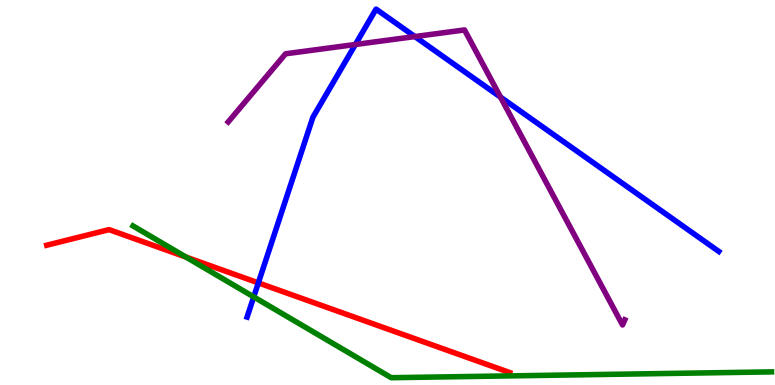[{'lines': ['blue', 'red'], 'intersections': [{'x': 3.33, 'y': 2.65}]}, {'lines': ['green', 'red'], 'intersections': [{'x': 2.4, 'y': 3.32}]}, {'lines': ['purple', 'red'], 'intersections': []}, {'lines': ['blue', 'green'], 'intersections': [{'x': 3.27, 'y': 2.29}]}, {'lines': ['blue', 'purple'], 'intersections': [{'x': 4.59, 'y': 8.84}, {'x': 5.35, 'y': 9.05}, {'x': 6.46, 'y': 7.48}]}, {'lines': ['green', 'purple'], 'intersections': []}]